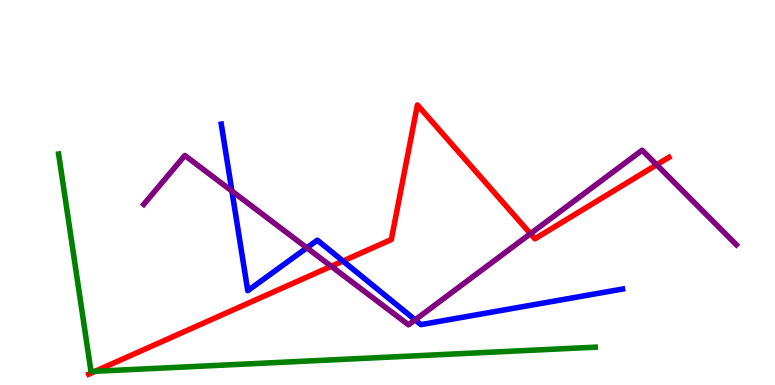[{'lines': ['blue', 'red'], 'intersections': [{'x': 4.43, 'y': 3.22}]}, {'lines': ['green', 'red'], 'intersections': [{'x': 1.23, 'y': 0.356}]}, {'lines': ['purple', 'red'], 'intersections': [{'x': 4.27, 'y': 3.08}, {'x': 6.84, 'y': 3.93}, {'x': 8.47, 'y': 5.72}]}, {'lines': ['blue', 'green'], 'intersections': []}, {'lines': ['blue', 'purple'], 'intersections': [{'x': 2.99, 'y': 5.04}, {'x': 3.96, 'y': 3.56}, {'x': 5.36, 'y': 1.69}]}, {'lines': ['green', 'purple'], 'intersections': []}]